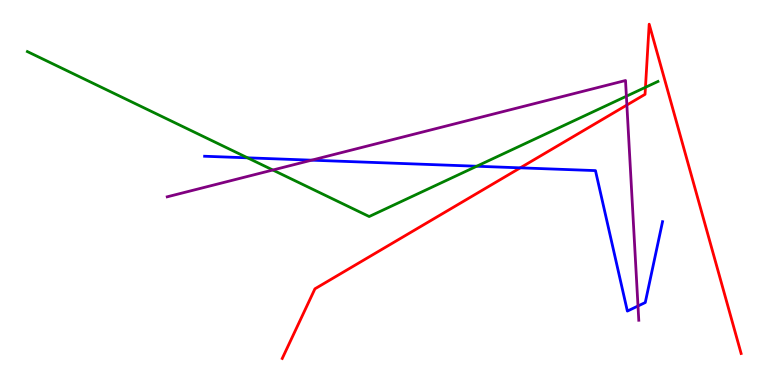[{'lines': ['blue', 'red'], 'intersections': [{'x': 6.71, 'y': 5.64}]}, {'lines': ['green', 'red'], 'intersections': [{'x': 8.33, 'y': 7.73}]}, {'lines': ['purple', 'red'], 'intersections': [{'x': 8.09, 'y': 7.27}]}, {'lines': ['blue', 'green'], 'intersections': [{'x': 3.19, 'y': 5.9}, {'x': 6.15, 'y': 5.68}]}, {'lines': ['blue', 'purple'], 'intersections': [{'x': 4.02, 'y': 5.84}, {'x': 8.23, 'y': 2.05}]}, {'lines': ['green', 'purple'], 'intersections': [{'x': 3.52, 'y': 5.58}, {'x': 8.08, 'y': 7.5}]}]